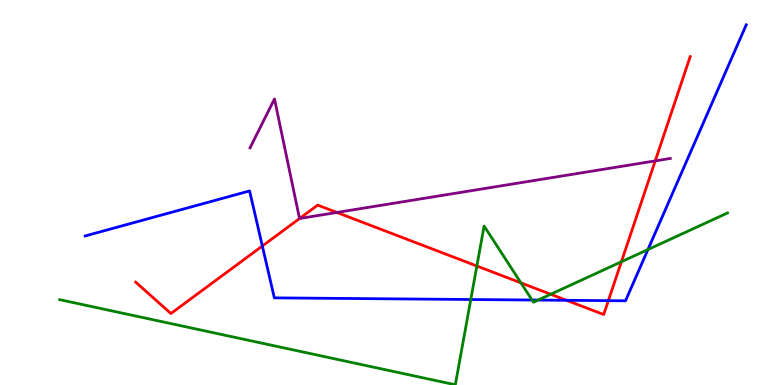[{'lines': ['blue', 'red'], 'intersections': [{'x': 3.39, 'y': 3.61}, {'x': 7.31, 'y': 2.2}, {'x': 7.85, 'y': 2.19}]}, {'lines': ['green', 'red'], 'intersections': [{'x': 6.15, 'y': 3.09}, {'x': 6.72, 'y': 2.65}, {'x': 7.11, 'y': 2.36}, {'x': 8.02, 'y': 3.2}]}, {'lines': ['purple', 'red'], 'intersections': [{'x': 3.87, 'y': 4.32}, {'x': 4.35, 'y': 4.48}, {'x': 8.45, 'y': 5.82}]}, {'lines': ['blue', 'green'], 'intersections': [{'x': 6.07, 'y': 2.22}, {'x': 6.87, 'y': 2.21}, {'x': 6.94, 'y': 2.21}, {'x': 8.36, 'y': 3.52}]}, {'lines': ['blue', 'purple'], 'intersections': []}, {'lines': ['green', 'purple'], 'intersections': []}]